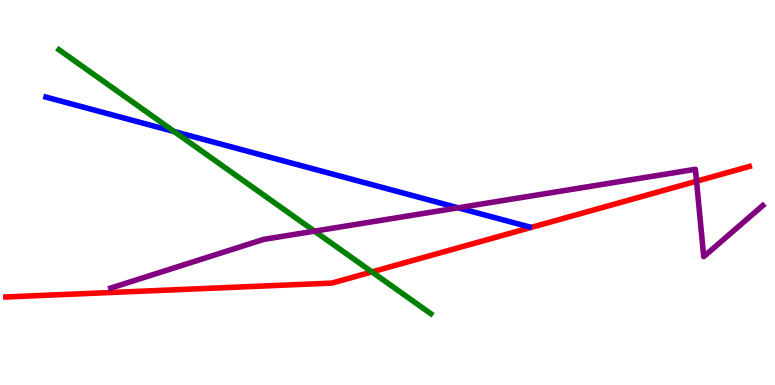[{'lines': ['blue', 'red'], 'intersections': []}, {'lines': ['green', 'red'], 'intersections': [{'x': 4.8, 'y': 2.94}]}, {'lines': ['purple', 'red'], 'intersections': [{'x': 8.99, 'y': 5.29}]}, {'lines': ['blue', 'green'], 'intersections': [{'x': 2.25, 'y': 6.58}]}, {'lines': ['blue', 'purple'], 'intersections': [{'x': 5.91, 'y': 4.6}]}, {'lines': ['green', 'purple'], 'intersections': [{'x': 4.06, 'y': 4.0}]}]